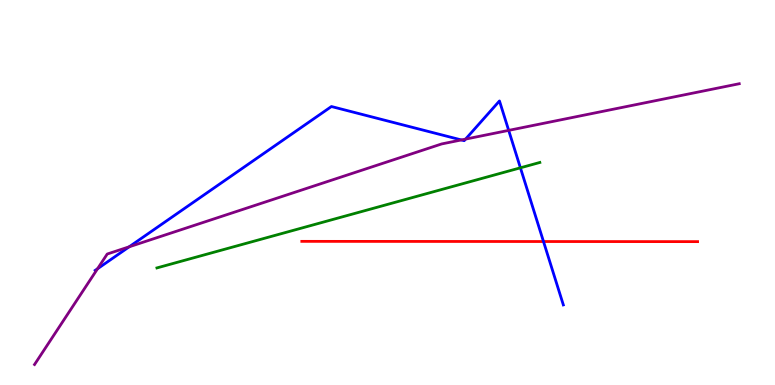[{'lines': ['blue', 'red'], 'intersections': [{'x': 7.01, 'y': 3.73}]}, {'lines': ['green', 'red'], 'intersections': []}, {'lines': ['purple', 'red'], 'intersections': []}, {'lines': ['blue', 'green'], 'intersections': [{'x': 6.71, 'y': 5.64}]}, {'lines': ['blue', 'purple'], 'intersections': [{'x': 1.26, 'y': 3.02}, {'x': 1.67, 'y': 3.59}, {'x': 5.95, 'y': 6.36}, {'x': 6.01, 'y': 6.39}, {'x': 6.56, 'y': 6.61}]}, {'lines': ['green', 'purple'], 'intersections': []}]